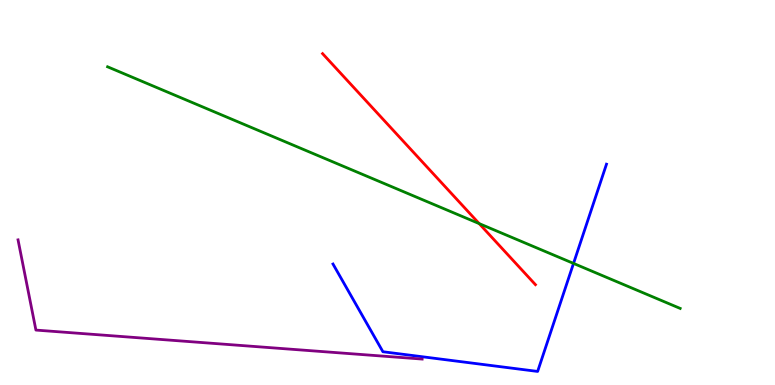[{'lines': ['blue', 'red'], 'intersections': []}, {'lines': ['green', 'red'], 'intersections': [{'x': 6.18, 'y': 4.19}]}, {'lines': ['purple', 'red'], 'intersections': []}, {'lines': ['blue', 'green'], 'intersections': [{'x': 7.4, 'y': 3.16}]}, {'lines': ['blue', 'purple'], 'intersections': []}, {'lines': ['green', 'purple'], 'intersections': []}]